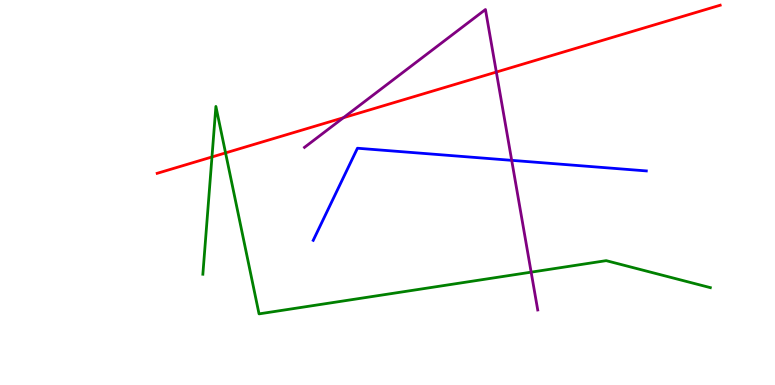[{'lines': ['blue', 'red'], 'intersections': []}, {'lines': ['green', 'red'], 'intersections': [{'x': 2.74, 'y': 5.92}, {'x': 2.91, 'y': 6.03}]}, {'lines': ['purple', 'red'], 'intersections': [{'x': 4.43, 'y': 6.94}, {'x': 6.4, 'y': 8.13}]}, {'lines': ['blue', 'green'], 'intersections': []}, {'lines': ['blue', 'purple'], 'intersections': [{'x': 6.6, 'y': 5.84}]}, {'lines': ['green', 'purple'], 'intersections': [{'x': 6.85, 'y': 2.93}]}]